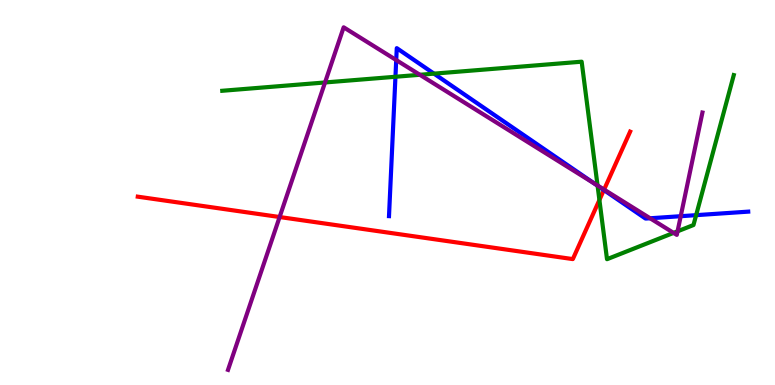[{'lines': ['blue', 'red'], 'intersections': [{'x': 7.79, 'y': 5.06}]}, {'lines': ['green', 'red'], 'intersections': [{'x': 7.73, 'y': 4.81}]}, {'lines': ['purple', 'red'], 'intersections': [{'x': 3.61, 'y': 4.36}, {'x': 7.79, 'y': 5.08}]}, {'lines': ['blue', 'green'], 'intersections': [{'x': 5.1, 'y': 8.01}, {'x': 5.6, 'y': 8.09}, {'x': 7.71, 'y': 5.18}, {'x': 8.98, 'y': 4.41}]}, {'lines': ['blue', 'purple'], 'intersections': [{'x': 5.11, 'y': 8.44}, {'x': 7.67, 'y': 5.23}, {'x': 8.39, 'y': 4.33}, {'x': 8.78, 'y': 4.38}]}, {'lines': ['green', 'purple'], 'intersections': [{'x': 4.19, 'y': 7.86}, {'x': 5.42, 'y': 8.06}, {'x': 7.71, 'y': 5.18}, {'x': 8.69, 'y': 3.95}, {'x': 8.74, 'y': 3.99}]}]